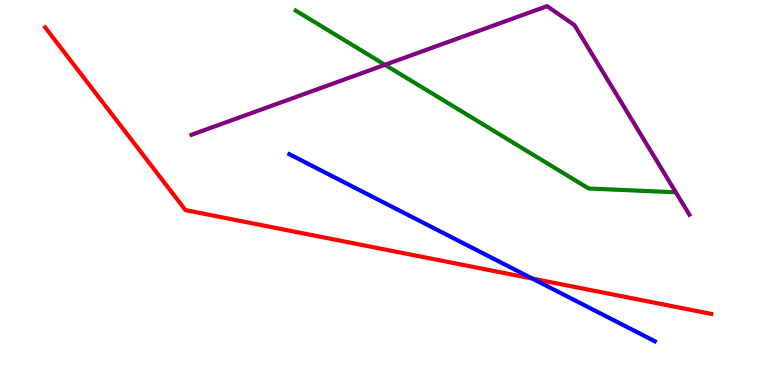[{'lines': ['blue', 'red'], 'intersections': [{'x': 6.87, 'y': 2.76}]}, {'lines': ['green', 'red'], 'intersections': []}, {'lines': ['purple', 'red'], 'intersections': []}, {'lines': ['blue', 'green'], 'intersections': []}, {'lines': ['blue', 'purple'], 'intersections': []}, {'lines': ['green', 'purple'], 'intersections': [{'x': 4.97, 'y': 8.32}]}]